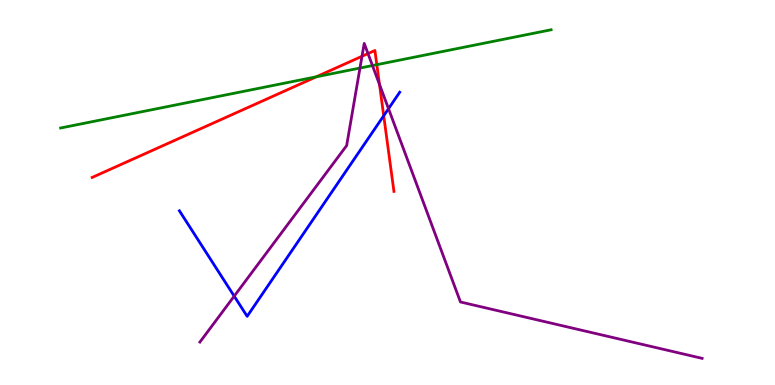[{'lines': ['blue', 'red'], 'intersections': [{'x': 4.95, 'y': 6.99}]}, {'lines': ['green', 'red'], 'intersections': [{'x': 4.08, 'y': 8.01}, {'x': 4.86, 'y': 8.32}]}, {'lines': ['purple', 'red'], 'intersections': [{'x': 4.67, 'y': 8.54}, {'x': 4.75, 'y': 8.61}, {'x': 4.9, 'y': 7.81}]}, {'lines': ['blue', 'green'], 'intersections': []}, {'lines': ['blue', 'purple'], 'intersections': [{'x': 3.02, 'y': 2.31}, {'x': 5.01, 'y': 7.18}]}, {'lines': ['green', 'purple'], 'intersections': [{'x': 4.64, 'y': 8.23}, {'x': 4.81, 'y': 8.3}]}]